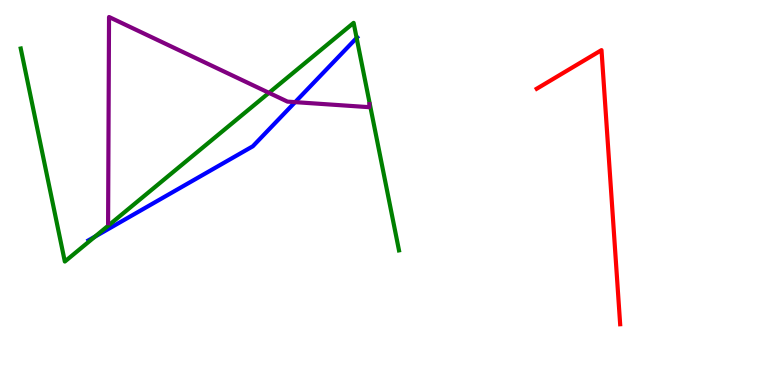[{'lines': ['blue', 'red'], 'intersections': []}, {'lines': ['green', 'red'], 'intersections': []}, {'lines': ['purple', 'red'], 'intersections': []}, {'lines': ['blue', 'green'], 'intersections': [{'x': 1.23, 'y': 3.85}, {'x': 4.6, 'y': 9.01}]}, {'lines': ['blue', 'purple'], 'intersections': [{'x': 3.81, 'y': 7.35}]}, {'lines': ['green', 'purple'], 'intersections': [{'x': 3.47, 'y': 7.59}]}]